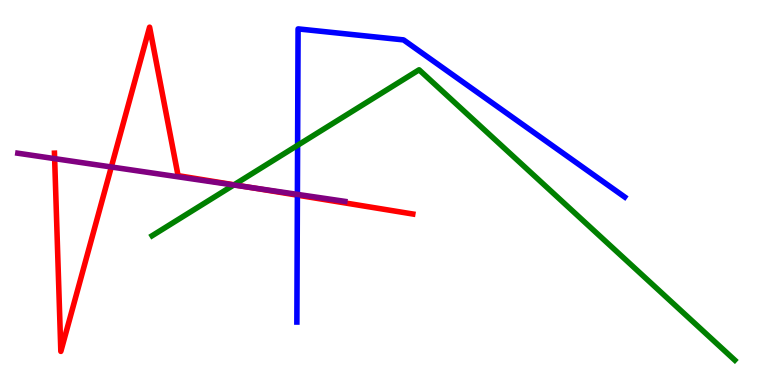[{'lines': ['blue', 'red'], 'intersections': [{'x': 3.84, 'y': 4.93}]}, {'lines': ['green', 'red'], 'intersections': [{'x': 3.02, 'y': 5.2}]}, {'lines': ['purple', 'red'], 'intersections': [{'x': 0.705, 'y': 5.88}, {'x': 1.44, 'y': 5.66}, {'x': 3.22, 'y': 5.13}]}, {'lines': ['blue', 'green'], 'intersections': [{'x': 3.84, 'y': 6.23}]}, {'lines': ['blue', 'purple'], 'intersections': [{'x': 3.84, 'y': 4.95}]}, {'lines': ['green', 'purple'], 'intersections': [{'x': 3.02, 'y': 5.19}]}]